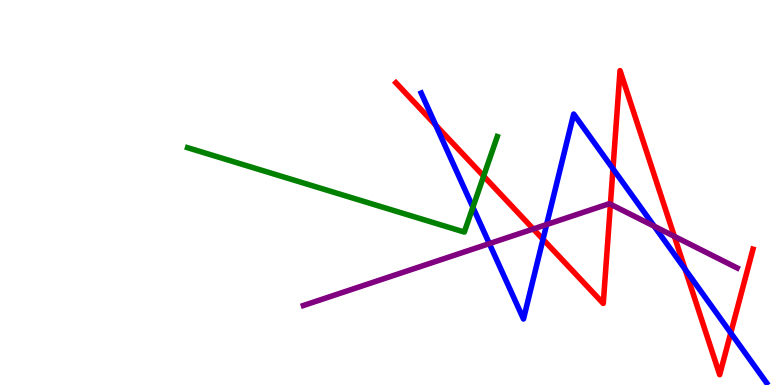[{'lines': ['blue', 'red'], 'intersections': [{'x': 5.62, 'y': 6.75}, {'x': 7.01, 'y': 3.78}, {'x': 7.91, 'y': 5.62}, {'x': 8.84, 'y': 3.0}, {'x': 9.43, 'y': 1.35}]}, {'lines': ['green', 'red'], 'intersections': [{'x': 6.24, 'y': 5.43}]}, {'lines': ['purple', 'red'], 'intersections': [{'x': 6.88, 'y': 4.05}, {'x': 7.88, 'y': 4.7}, {'x': 8.7, 'y': 3.86}]}, {'lines': ['blue', 'green'], 'intersections': [{'x': 6.1, 'y': 4.62}]}, {'lines': ['blue', 'purple'], 'intersections': [{'x': 6.31, 'y': 3.67}, {'x': 7.05, 'y': 4.17}, {'x': 8.44, 'y': 4.12}]}, {'lines': ['green', 'purple'], 'intersections': []}]